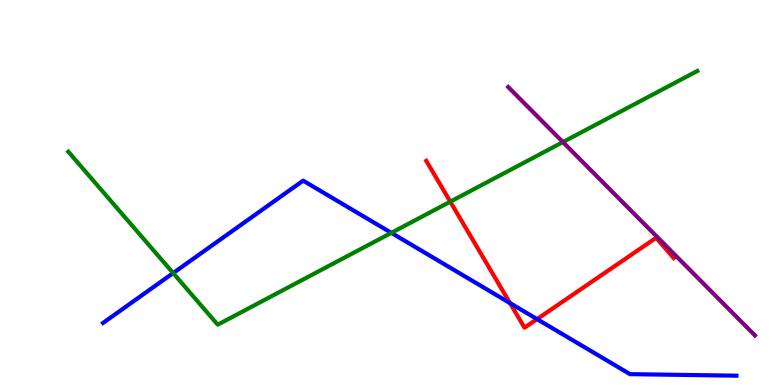[{'lines': ['blue', 'red'], 'intersections': [{'x': 6.58, 'y': 2.13}, {'x': 6.93, 'y': 1.71}]}, {'lines': ['green', 'red'], 'intersections': [{'x': 5.81, 'y': 4.76}]}, {'lines': ['purple', 'red'], 'intersections': []}, {'lines': ['blue', 'green'], 'intersections': [{'x': 2.23, 'y': 2.91}, {'x': 5.05, 'y': 3.95}]}, {'lines': ['blue', 'purple'], 'intersections': []}, {'lines': ['green', 'purple'], 'intersections': [{'x': 7.26, 'y': 6.31}]}]